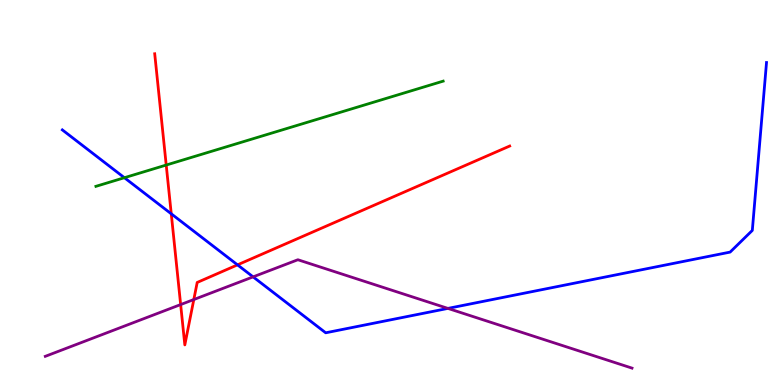[{'lines': ['blue', 'red'], 'intersections': [{'x': 2.21, 'y': 4.45}, {'x': 3.06, 'y': 3.12}]}, {'lines': ['green', 'red'], 'intersections': [{'x': 2.14, 'y': 5.71}]}, {'lines': ['purple', 'red'], 'intersections': [{'x': 2.33, 'y': 2.09}, {'x': 2.5, 'y': 2.22}]}, {'lines': ['blue', 'green'], 'intersections': [{'x': 1.61, 'y': 5.38}]}, {'lines': ['blue', 'purple'], 'intersections': [{'x': 3.27, 'y': 2.81}, {'x': 5.78, 'y': 1.99}]}, {'lines': ['green', 'purple'], 'intersections': []}]